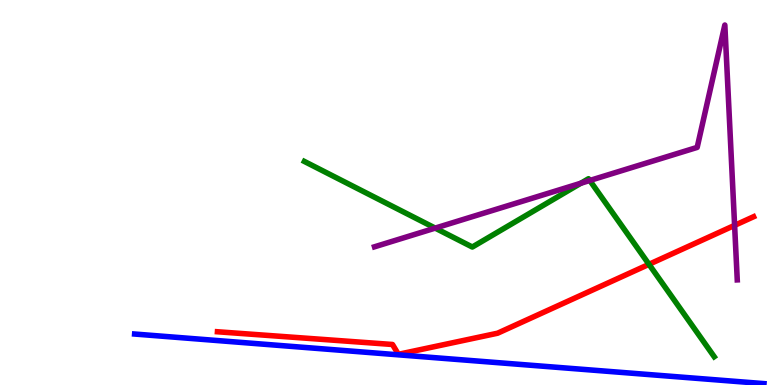[{'lines': ['blue', 'red'], 'intersections': []}, {'lines': ['green', 'red'], 'intersections': [{'x': 8.37, 'y': 3.13}]}, {'lines': ['purple', 'red'], 'intersections': [{'x': 9.48, 'y': 4.15}]}, {'lines': ['blue', 'green'], 'intersections': []}, {'lines': ['blue', 'purple'], 'intersections': []}, {'lines': ['green', 'purple'], 'intersections': [{'x': 5.62, 'y': 4.08}, {'x': 7.49, 'y': 5.24}, {'x': 7.61, 'y': 5.31}]}]